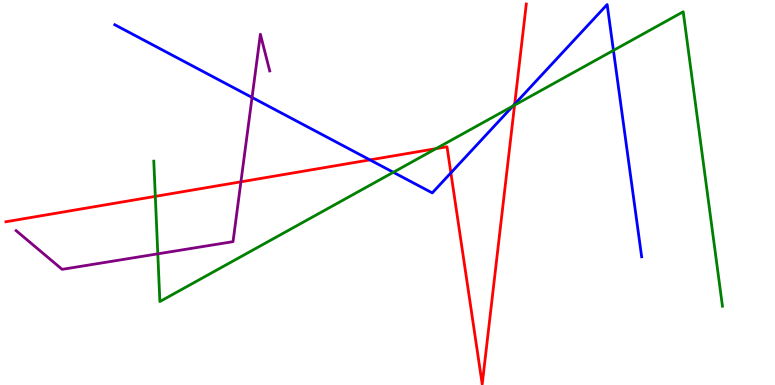[{'lines': ['blue', 'red'], 'intersections': [{'x': 4.77, 'y': 5.85}, {'x': 5.82, 'y': 5.51}, {'x': 6.64, 'y': 7.3}]}, {'lines': ['green', 'red'], 'intersections': [{'x': 2.0, 'y': 4.9}, {'x': 5.63, 'y': 6.14}, {'x': 6.64, 'y': 7.27}]}, {'lines': ['purple', 'red'], 'intersections': [{'x': 3.11, 'y': 5.28}]}, {'lines': ['blue', 'green'], 'intersections': [{'x': 5.08, 'y': 5.53}, {'x': 6.62, 'y': 7.24}, {'x': 7.92, 'y': 8.69}]}, {'lines': ['blue', 'purple'], 'intersections': [{'x': 3.25, 'y': 7.47}]}, {'lines': ['green', 'purple'], 'intersections': [{'x': 2.04, 'y': 3.41}]}]